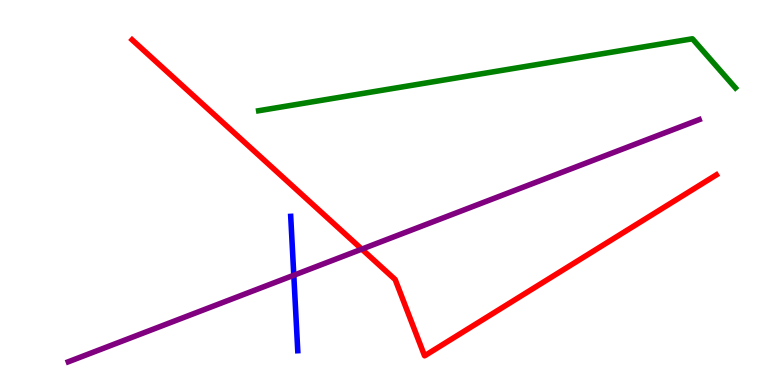[{'lines': ['blue', 'red'], 'intersections': []}, {'lines': ['green', 'red'], 'intersections': []}, {'lines': ['purple', 'red'], 'intersections': [{'x': 4.67, 'y': 3.53}]}, {'lines': ['blue', 'green'], 'intersections': []}, {'lines': ['blue', 'purple'], 'intersections': [{'x': 3.79, 'y': 2.85}]}, {'lines': ['green', 'purple'], 'intersections': []}]